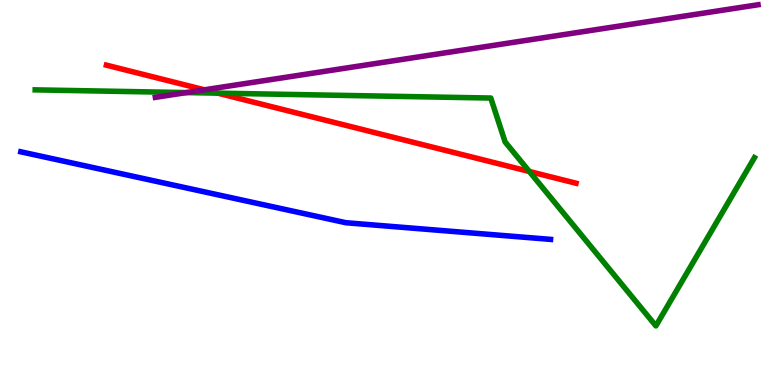[{'lines': ['blue', 'red'], 'intersections': []}, {'lines': ['green', 'red'], 'intersections': [{'x': 2.81, 'y': 7.58}, {'x': 6.83, 'y': 5.55}]}, {'lines': ['purple', 'red'], 'intersections': [{'x': 2.64, 'y': 7.67}]}, {'lines': ['blue', 'green'], 'intersections': []}, {'lines': ['blue', 'purple'], 'intersections': []}, {'lines': ['green', 'purple'], 'intersections': [{'x': 2.4, 'y': 7.6}]}]